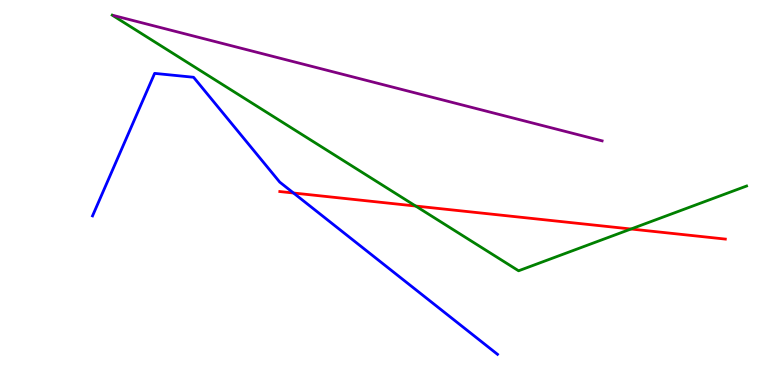[{'lines': ['blue', 'red'], 'intersections': [{'x': 3.79, 'y': 4.99}]}, {'lines': ['green', 'red'], 'intersections': [{'x': 5.36, 'y': 4.65}, {'x': 8.14, 'y': 4.05}]}, {'lines': ['purple', 'red'], 'intersections': []}, {'lines': ['blue', 'green'], 'intersections': []}, {'lines': ['blue', 'purple'], 'intersections': []}, {'lines': ['green', 'purple'], 'intersections': []}]